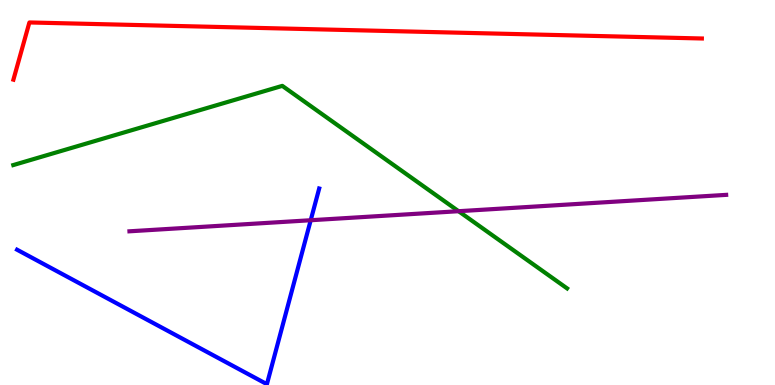[{'lines': ['blue', 'red'], 'intersections': []}, {'lines': ['green', 'red'], 'intersections': []}, {'lines': ['purple', 'red'], 'intersections': []}, {'lines': ['blue', 'green'], 'intersections': []}, {'lines': ['blue', 'purple'], 'intersections': [{'x': 4.01, 'y': 4.28}]}, {'lines': ['green', 'purple'], 'intersections': [{'x': 5.92, 'y': 4.51}]}]